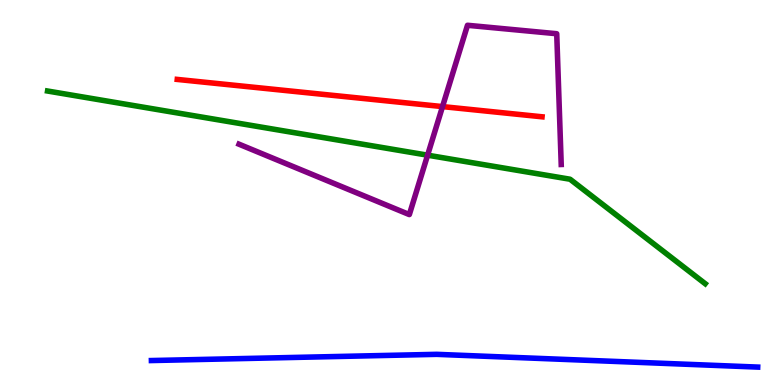[{'lines': ['blue', 'red'], 'intersections': []}, {'lines': ['green', 'red'], 'intersections': []}, {'lines': ['purple', 'red'], 'intersections': [{'x': 5.71, 'y': 7.23}]}, {'lines': ['blue', 'green'], 'intersections': []}, {'lines': ['blue', 'purple'], 'intersections': []}, {'lines': ['green', 'purple'], 'intersections': [{'x': 5.52, 'y': 5.97}]}]